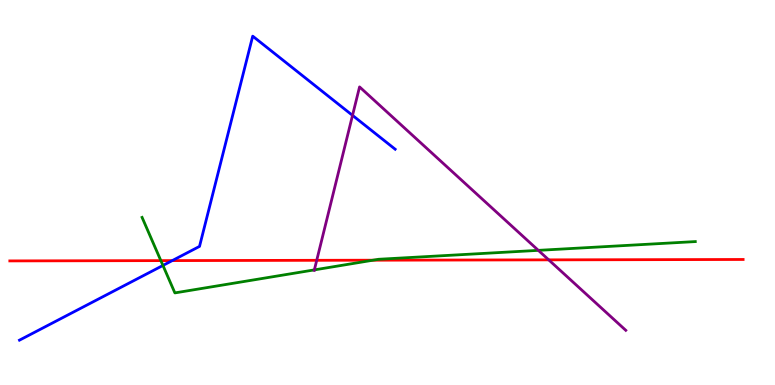[{'lines': ['blue', 'red'], 'intersections': [{'x': 2.22, 'y': 3.23}]}, {'lines': ['green', 'red'], 'intersections': [{'x': 2.08, 'y': 3.23}, {'x': 4.81, 'y': 3.24}]}, {'lines': ['purple', 'red'], 'intersections': [{'x': 4.09, 'y': 3.24}, {'x': 7.08, 'y': 3.25}]}, {'lines': ['blue', 'green'], 'intersections': [{'x': 2.1, 'y': 3.11}]}, {'lines': ['blue', 'purple'], 'intersections': [{'x': 4.55, 'y': 7.0}]}, {'lines': ['green', 'purple'], 'intersections': [{'x': 4.06, 'y': 2.99}, {'x': 6.95, 'y': 3.5}]}]